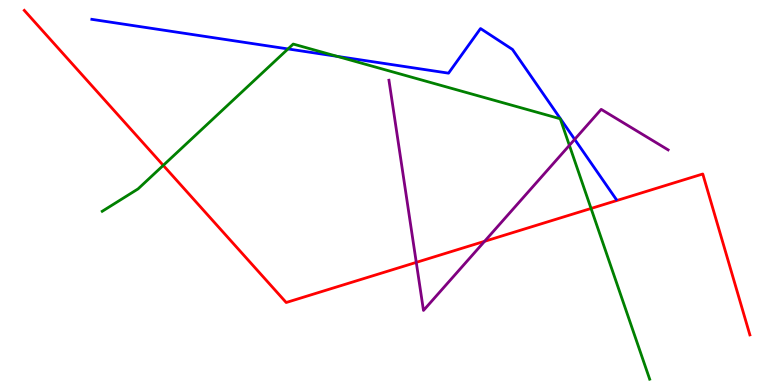[{'lines': ['blue', 'red'], 'intersections': []}, {'lines': ['green', 'red'], 'intersections': [{'x': 2.11, 'y': 5.7}, {'x': 7.63, 'y': 4.59}]}, {'lines': ['purple', 'red'], 'intersections': [{'x': 5.37, 'y': 3.18}, {'x': 6.25, 'y': 3.73}]}, {'lines': ['blue', 'green'], 'intersections': [{'x': 3.72, 'y': 8.73}, {'x': 4.35, 'y': 8.54}]}, {'lines': ['blue', 'purple'], 'intersections': [{'x': 7.42, 'y': 6.38}]}, {'lines': ['green', 'purple'], 'intersections': [{'x': 7.35, 'y': 6.22}]}]